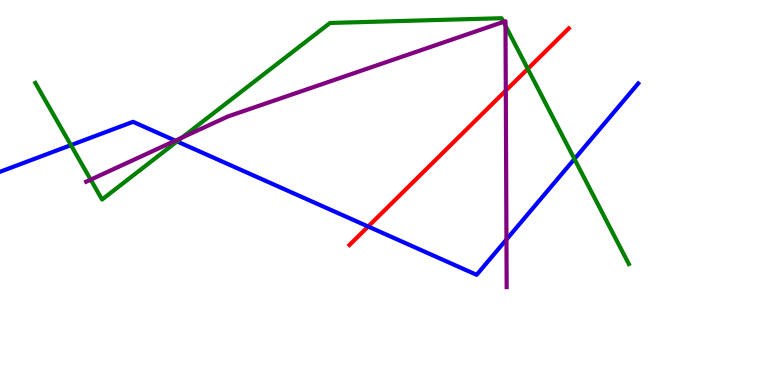[{'lines': ['blue', 'red'], 'intersections': [{'x': 4.75, 'y': 4.12}]}, {'lines': ['green', 'red'], 'intersections': [{'x': 6.81, 'y': 8.21}]}, {'lines': ['purple', 'red'], 'intersections': [{'x': 6.53, 'y': 7.65}]}, {'lines': ['blue', 'green'], 'intersections': [{'x': 0.915, 'y': 6.23}, {'x': 2.28, 'y': 6.33}, {'x': 7.41, 'y': 5.87}]}, {'lines': ['blue', 'purple'], 'intersections': [{'x': 2.26, 'y': 6.35}, {'x': 6.53, 'y': 3.78}]}, {'lines': ['green', 'purple'], 'intersections': [{'x': 1.17, 'y': 5.33}, {'x': 2.35, 'y': 6.43}, {'x': 6.5, 'y': 9.43}, {'x': 6.52, 'y': 9.33}]}]